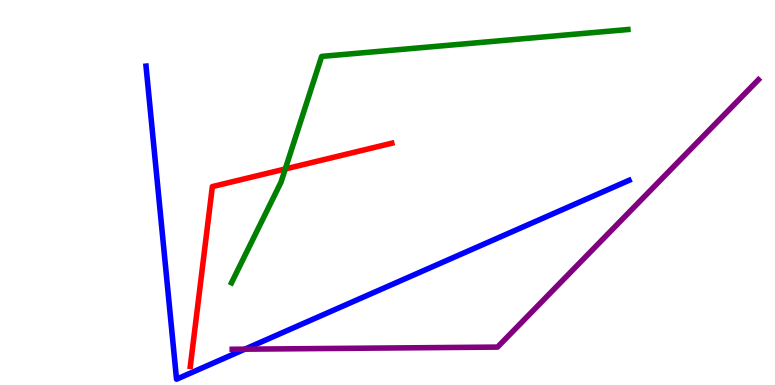[{'lines': ['blue', 'red'], 'intersections': []}, {'lines': ['green', 'red'], 'intersections': [{'x': 3.68, 'y': 5.61}]}, {'lines': ['purple', 'red'], 'intersections': []}, {'lines': ['blue', 'green'], 'intersections': []}, {'lines': ['blue', 'purple'], 'intersections': [{'x': 3.16, 'y': 0.931}]}, {'lines': ['green', 'purple'], 'intersections': []}]